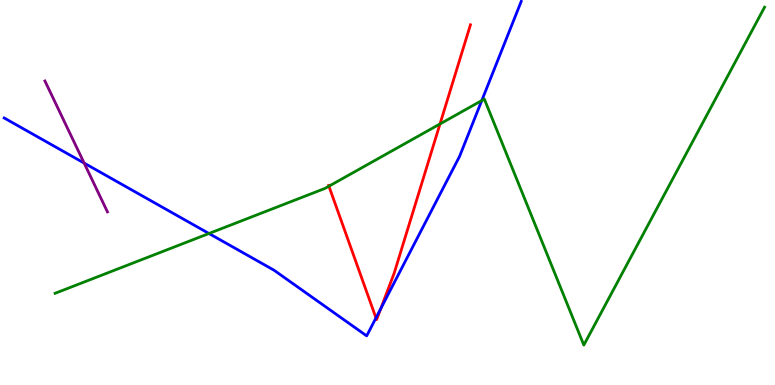[{'lines': ['blue', 'red'], 'intersections': [{'x': 4.85, 'y': 1.74}, {'x': 4.91, 'y': 1.98}]}, {'lines': ['green', 'red'], 'intersections': [{'x': 4.24, 'y': 5.16}, {'x': 5.68, 'y': 6.78}]}, {'lines': ['purple', 'red'], 'intersections': []}, {'lines': ['blue', 'green'], 'intersections': [{'x': 2.7, 'y': 3.94}, {'x': 6.22, 'y': 7.39}]}, {'lines': ['blue', 'purple'], 'intersections': [{'x': 1.09, 'y': 5.76}]}, {'lines': ['green', 'purple'], 'intersections': []}]